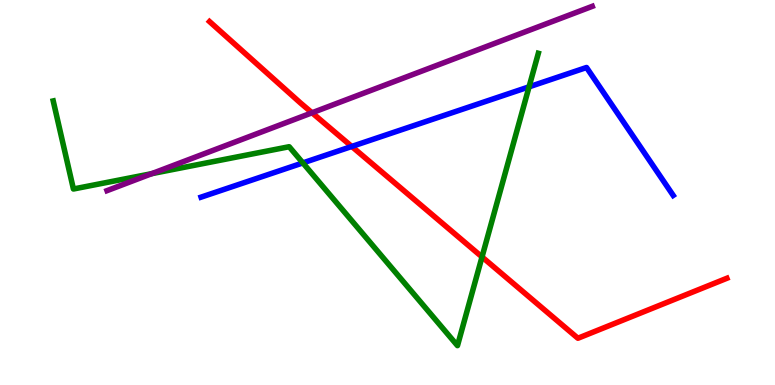[{'lines': ['blue', 'red'], 'intersections': [{'x': 4.54, 'y': 6.2}]}, {'lines': ['green', 'red'], 'intersections': [{'x': 6.22, 'y': 3.33}]}, {'lines': ['purple', 'red'], 'intersections': [{'x': 4.03, 'y': 7.07}]}, {'lines': ['blue', 'green'], 'intersections': [{'x': 3.91, 'y': 5.77}, {'x': 6.83, 'y': 7.74}]}, {'lines': ['blue', 'purple'], 'intersections': []}, {'lines': ['green', 'purple'], 'intersections': [{'x': 1.96, 'y': 5.49}]}]